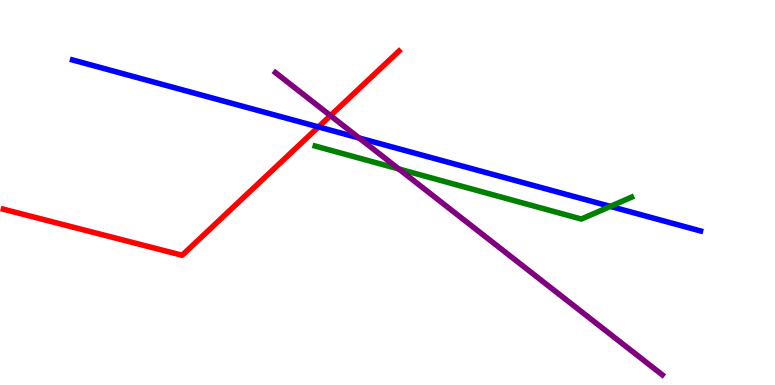[{'lines': ['blue', 'red'], 'intersections': [{'x': 4.11, 'y': 6.7}]}, {'lines': ['green', 'red'], 'intersections': []}, {'lines': ['purple', 'red'], 'intersections': [{'x': 4.26, 'y': 7.0}]}, {'lines': ['blue', 'green'], 'intersections': [{'x': 7.88, 'y': 4.64}]}, {'lines': ['blue', 'purple'], 'intersections': [{'x': 4.63, 'y': 6.42}]}, {'lines': ['green', 'purple'], 'intersections': [{'x': 5.15, 'y': 5.61}]}]